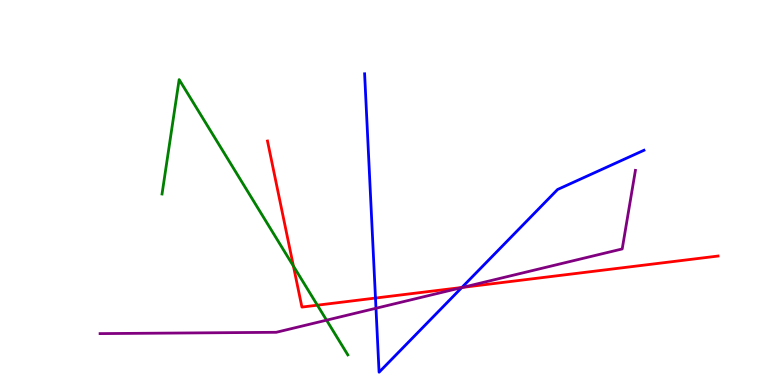[{'lines': ['blue', 'red'], 'intersections': [{'x': 4.84, 'y': 2.26}, {'x': 5.96, 'y': 2.53}]}, {'lines': ['green', 'red'], 'intersections': [{'x': 3.79, 'y': 3.09}, {'x': 4.1, 'y': 2.07}]}, {'lines': ['purple', 'red'], 'intersections': [{'x': 5.97, 'y': 2.54}]}, {'lines': ['blue', 'green'], 'intersections': []}, {'lines': ['blue', 'purple'], 'intersections': [{'x': 4.85, 'y': 1.99}, {'x': 5.96, 'y': 2.53}]}, {'lines': ['green', 'purple'], 'intersections': [{'x': 4.21, 'y': 1.68}]}]